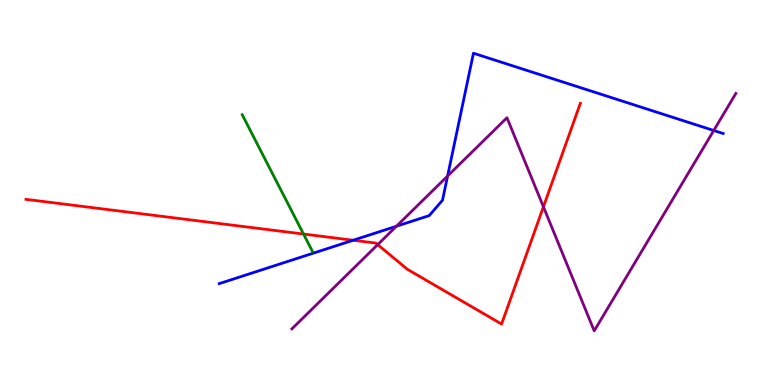[{'lines': ['blue', 'red'], 'intersections': [{'x': 4.56, 'y': 3.76}]}, {'lines': ['green', 'red'], 'intersections': [{'x': 3.92, 'y': 3.92}]}, {'lines': ['purple', 'red'], 'intersections': [{'x': 4.87, 'y': 3.65}, {'x': 7.01, 'y': 4.63}]}, {'lines': ['blue', 'green'], 'intersections': []}, {'lines': ['blue', 'purple'], 'intersections': [{'x': 5.12, 'y': 4.12}, {'x': 5.78, 'y': 5.43}, {'x': 9.21, 'y': 6.61}]}, {'lines': ['green', 'purple'], 'intersections': []}]